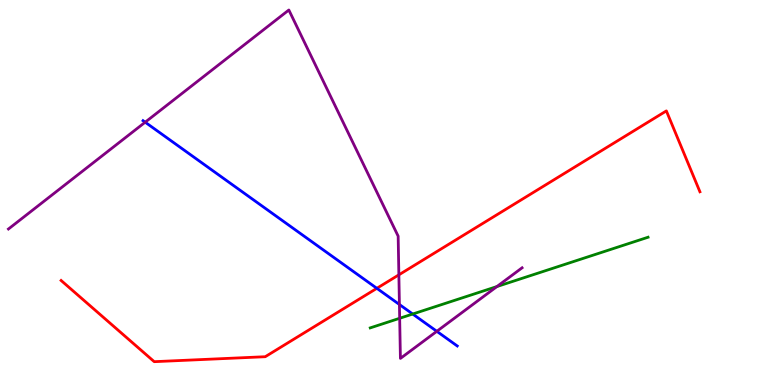[{'lines': ['blue', 'red'], 'intersections': [{'x': 4.86, 'y': 2.51}]}, {'lines': ['green', 'red'], 'intersections': []}, {'lines': ['purple', 'red'], 'intersections': [{'x': 5.15, 'y': 2.86}]}, {'lines': ['blue', 'green'], 'intersections': [{'x': 5.33, 'y': 1.84}]}, {'lines': ['blue', 'purple'], 'intersections': [{'x': 1.87, 'y': 6.83}, {'x': 5.15, 'y': 2.09}, {'x': 5.64, 'y': 1.39}]}, {'lines': ['green', 'purple'], 'intersections': [{'x': 5.16, 'y': 1.73}, {'x': 6.41, 'y': 2.56}]}]